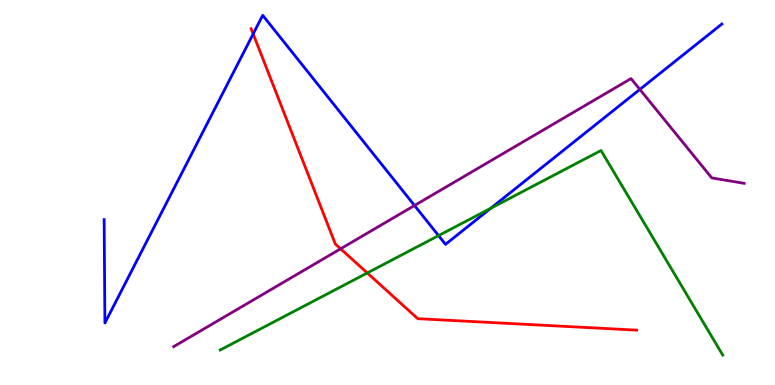[{'lines': ['blue', 'red'], 'intersections': [{'x': 3.27, 'y': 9.12}]}, {'lines': ['green', 'red'], 'intersections': [{'x': 4.74, 'y': 2.91}]}, {'lines': ['purple', 'red'], 'intersections': [{'x': 4.39, 'y': 3.54}]}, {'lines': ['blue', 'green'], 'intersections': [{'x': 5.66, 'y': 3.88}, {'x': 6.33, 'y': 4.59}]}, {'lines': ['blue', 'purple'], 'intersections': [{'x': 5.35, 'y': 4.66}, {'x': 8.26, 'y': 7.68}]}, {'lines': ['green', 'purple'], 'intersections': []}]